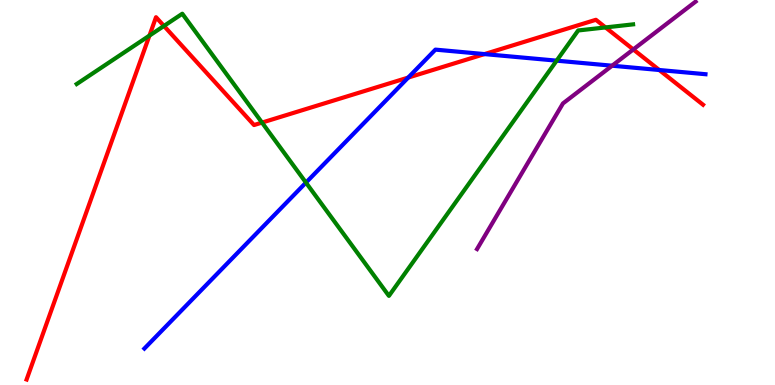[{'lines': ['blue', 'red'], 'intersections': [{'x': 5.27, 'y': 7.99}, {'x': 6.25, 'y': 8.6}, {'x': 8.51, 'y': 8.18}]}, {'lines': ['green', 'red'], 'intersections': [{'x': 1.93, 'y': 9.08}, {'x': 2.12, 'y': 9.33}, {'x': 3.38, 'y': 6.82}, {'x': 7.81, 'y': 9.29}]}, {'lines': ['purple', 'red'], 'intersections': [{'x': 8.17, 'y': 8.72}]}, {'lines': ['blue', 'green'], 'intersections': [{'x': 3.95, 'y': 5.26}, {'x': 7.18, 'y': 8.42}]}, {'lines': ['blue', 'purple'], 'intersections': [{'x': 7.9, 'y': 8.29}]}, {'lines': ['green', 'purple'], 'intersections': []}]